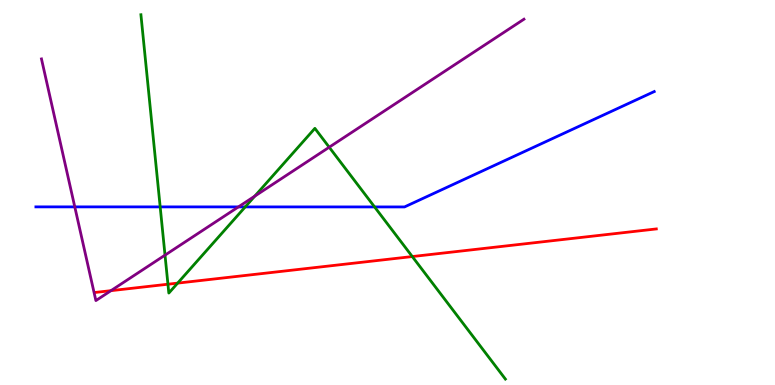[{'lines': ['blue', 'red'], 'intersections': []}, {'lines': ['green', 'red'], 'intersections': [{'x': 2.17, 'y': 2.62}, {'x': 2.29, 'y': 2.65}, {'x': 5.32, 'y': 3.34}]}, {'lines': ['purple', 'red'], 'intersections': [{'x': 1.43, 'y': 2.45}]}, {'lines': ['blue', 'green'], 'intersections': [{'x': 2.07, 'y': 4.63}, {'x': 3.16, 'y': 4.63}, {'x': 4.83, 'y': 4.63}]}, {'lines': ['blue', 'purple'], 'intersections': [{'x': 0.965, 'y': 4.63}, {'x': 3.08, 'y': 4.63}]}, {'lines': ['green', 'purple'], 'intersections': [{'x': 2.13, 'y': 3.37}, {'x': 3.29, 'y': 4.91}, {'x': 4.25, 'y': 6.18}]}]